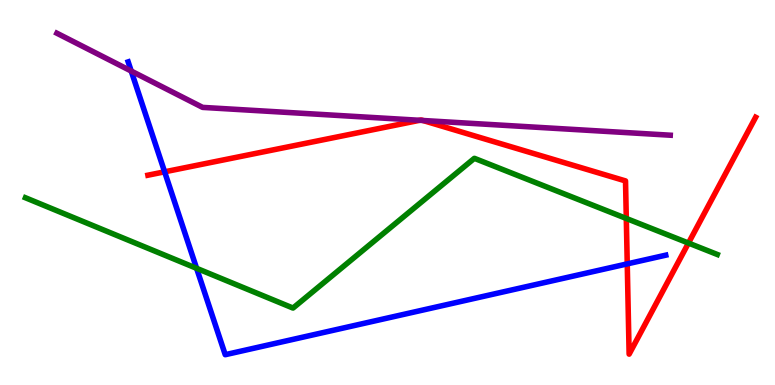[{'lines': ['blue', 'red'], 'intersections': [{'x': 2.12, 'y': 5.54}, {'x': 8.09, 'y': 3.15}]}, {'lines': ['green', 'red'], 'intersections': [{'x': 8.08, 'y': 4.33}, {'x': 8.88, 'y': 3.69}]}, {'lines': ['purple', 'red'], 'intersections': [{'x': 5.41, 'y': 6.88}, {'x': 5.46, 'y': 6.87}]}, {'lines': ['blue', 'green'], 'intersections': [{'x': 2.54, 'y': 3.03}]}, {'lines': ['blue', 'purple'], 'intersections': [{'x': 1.69, 'y': 8.15}]}, {'lines': ['green', 'purple'], 'intersections': []}]